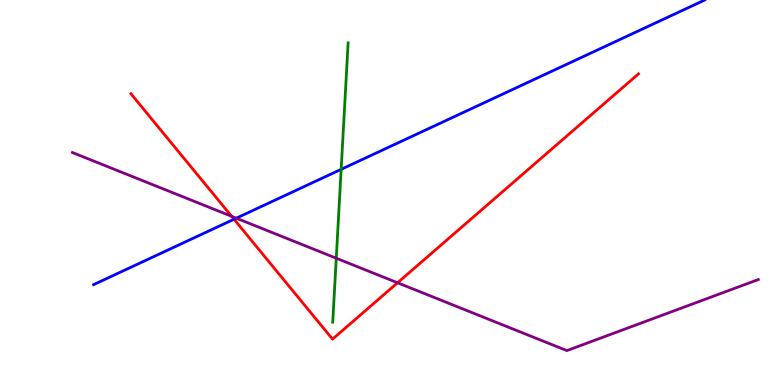[{'lines': ['blue', 'red'], 'intersections': [{'x': 3.02, 'y': 4.31}]}, {'lines': ['green', 'red'], 'intersections': []}, {'lines': ['purple', 'red'], 'intersections': [{'x': 2.99, 'y': 4.38}, {'x': 5.13, 'y': 2.66}]}, {'lines': ['blue', 'green'], 'intersections': [{'x': 4.4, 'y': 5.6}]}, {'lines': ['blue', 'purple'], 'intersections': [{'x': 3.05, 'y': 4.33}]}, {'lines': ['green', 'purple'], 'intersections': [{'x': 4.34, 'y': 3.29}]}]